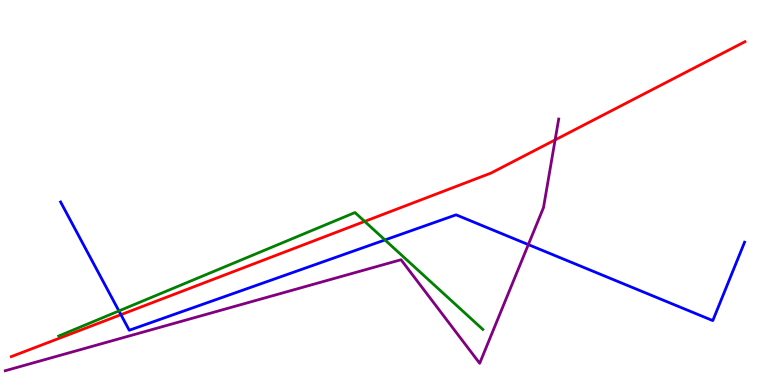[{'lines': ['blue', 'red'], 'intersections': [{'x': 1.56, 'y': 1.83}]}, {'lines': ['green', 'red'], 'intersections': [{'x': 4.71, 'y': 4.25}]}, {'lines': ['purple', 'red'], 'intersections': [{'x': 7.16, 'y': 6.37}]}, {'lines': ['blue', 'green'], 'intersections': [{'x': 1.53, 'y': 1.92}, {'x': 4.97, 'y': 3.77}]}, {'lines': ['blue', 'purple'], 'intersections': [{'x': 6.82, 'y': 3.65}]}, {'lines': ['green', 'purple'], 'intersections': []}]